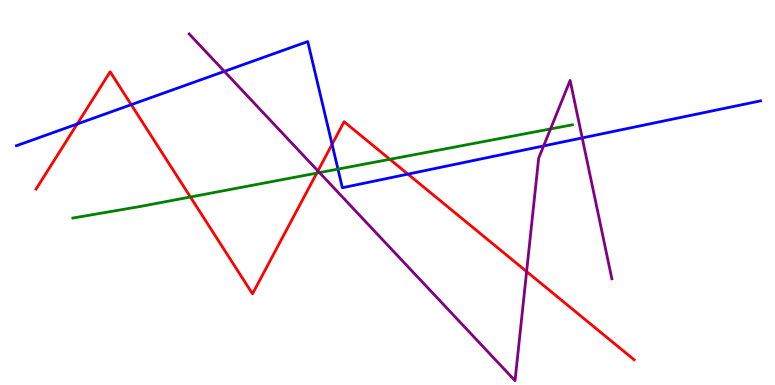[{'lines': ['blue', 'red'], 'intersections': [{'x': 0.996, 'y': 6.78}, {'x': 1.69, 'y': 7.28}, {'x': 4.28, 'y': 6.25}, {'x': 5.26, 'y': 5.48}]}, {'lines': ['green', 'red'], 'intersections': [{'x': 2.46, 'y': 4.88}, {'x': 4.09, 'y': 5.5}, {'x': 5.03, 'y': 5.86}]}, {'lines': ['purple', 'red'], 'intersections': [{'x': 4.1, 'y': 5.56}, {'x': 6.8, 'y': 2.95}]}, {'lines': ['blue', 'green'], 'intersections': [{'x': 4.36, 'y': 5.61}]}, {'lines': ['blue', 'purple'], 'intersections': [{'x': 2.89, 'y': 8.15}, {'x': 7.01, 'y': 6.21}, {'x': 7.51, 'y': 6.42}]}, {'lines': ['green', 'purple'], 'intersections': [{'x': 4.12, 'y': 5.52}, {'x': 7.1, 'y': 6.65}]}]